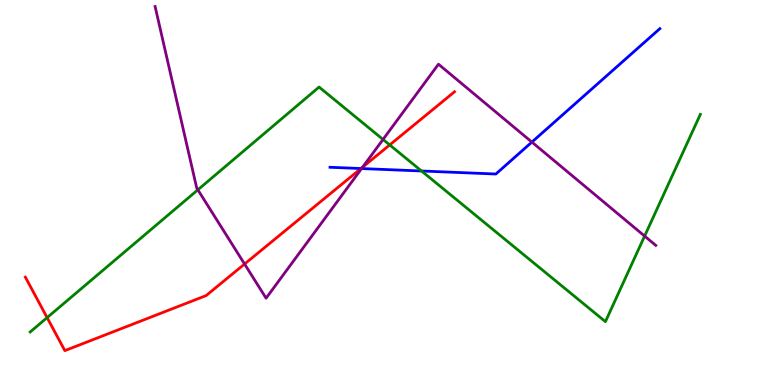[{'lines': ['blue', 'red'], 'intersections': [{'x': 4.66, 'y': 5.62}]}, {'lines': ['green', 'red'], 'intersections': [{'x': 0.608, 'y': 1.75}, {'x': 5.03, 'y': 6.24}]}, {'lines': ['purple', 'red'], 'intersections': [{'x': 3.16, 'y': 3.14}, {'x': 4.68, 'y': 5.66}]}, {'lines': ['blue', 'green'], 'intersections': [{'x': 5.44, 'y': 5.56}]}, {'lines': ['blue', 'purple'], 'intersections': [{'x': 4.67, 'y': 5.62}, {'x': 6.86, 'y': 6.31}]}, {'lines': ['green', 'purple'], 'intersections': [{'x': 2.55, 'y': 5.07}, {'x': 4.94, 'y': 6.38}, {'x': 8.32, 'y': 3.87}]}]